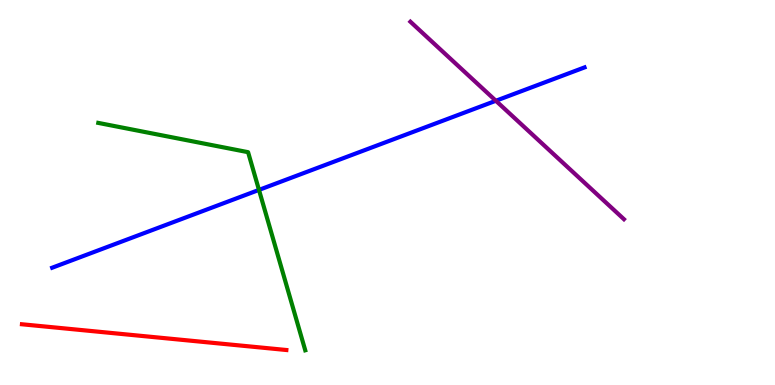[{'lines': ['blue', 'red'], 'intersections': []}, {'lines': ['green', 'red'], 'intersections': []}, {'lines': ['purple', 'red'], 'intersections': []}, {'lines': ['blue', 'green'], 'intersections': [{'x': 3.34, 'y': 5.07}]}, {'lines': ['blue', 'purple'], 'intersections': [{'x': 6.4, 'y': 7.38}]}, {'lines': ['green', 'purple'], 'intersections': []}]